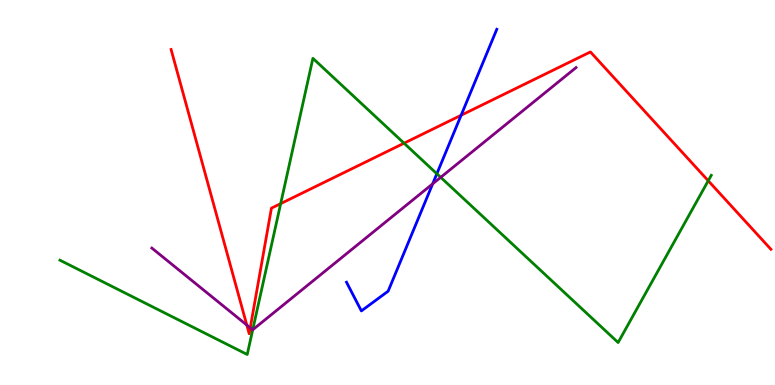[{'lines': ['blue', 'red'], 'intersections': [{'x': 5.95, 'y': 7.01}]}, {'lines': ['green', 'red'], 'intersections': [{'x': 3.62, 'y': 4.71}, {'x': 5.21, 'y': 6.28}, {'x': 9.14, 'y': 5.3}]}, {'lines': ['purple', 'red'], 'intersections': [{'x': 3.18, 'y': 1.56}, {'x': 3.23, 'y': 1.48}]}, {'lines': ['blue', 'green'], 'intersections': [{'x': 5.64, 'y': 5.49}]}, {'lines': ['blue', 'purple'], 'intersections': [{'x': 5.58, 'y': 5.22}]}, {'lines': ['green', 'purple'], 'intersections': [{'x': 3.26, 'y': 1.43}, {'x': 5.69, 'y': 5.39}]}]